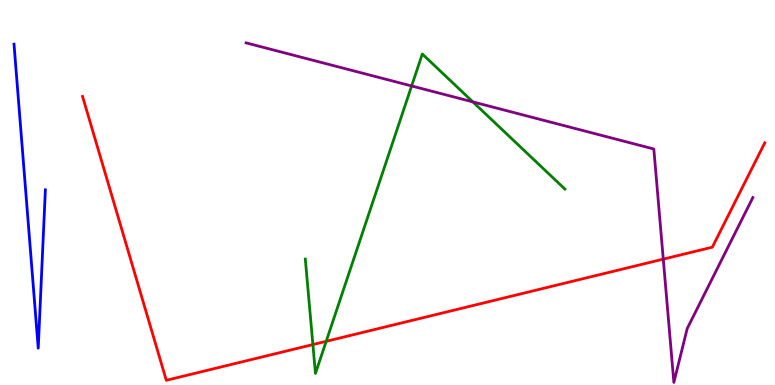[{'lines': ['blue', 'red'], 'intersections': []}, {'lines': ['green', 'red'], 'intersections': [{'x': 4.04, 'y': 1.05}, {'x': 4.21, 'y': 1.13}]}, {'lines': ['purple', 'red'], 'intersections': [{'x': 8.56, 'y': 3.27}]}, {'lines': ['blue', 'green'], 'intersections': []}, {'lines': ['blue', 'purple'], 'intersections': []}, {'lines': ['green', 'purple'], 'intersections': [{'x': 5.31, 'y': 7.77}, {'x': 6.1, 'y': 7.35}]}]